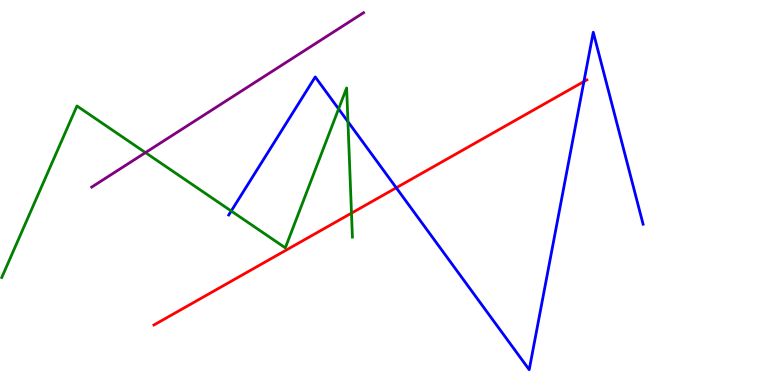[{'lines': ['blue', 'red'], 'intersections': [{'x': 5.11, 'y': 5.12}, {'x': 7.53, 'y': 7.88}]}, {'lines': ['green', 'red'], 'intersections': [{'x': 4.54, 'y': 4.46}]}, {'lines': ['purple', 'red'], 'intersections': []}, {'lines': ['blue', 'green'], 'intersections': [{'x': 2.98, 'y': 4.52}, {'x': 4.37, 'y': 7.17}, {'x': 4.49, 'y': 6.84}]}, {'lines': ['blue', 'purple'], 'intersections': []}, {'lines': ['green', 'purple'], 'intersections': [{'x': 1.88, 'y': 6.04}]}]